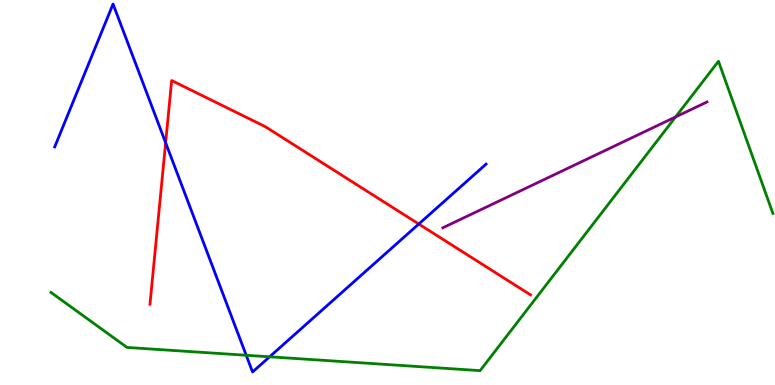[{'lines': ['blue', 'red'], 'intersections': [{'x': 2.14, 'y': 6.29}, {'x': 5.4, 'y': 4.18}]}, {'lines': ['green', 'red'], 'intersections': []}, {'lines': ['purple', 'red'], 'intersections': []}, {'lines': ['blue', 'green'], 'intersections': [{'x': 3.18, 'y': 0.772}, {'x': 3.48, 'y': 0.732}]}, {'lines': ['blue', 'purple'], 'intersections': []}, {'lines': ['green', 'purple'], 'intersections': [{'x': 8.72, 'y': 6.96}]}]